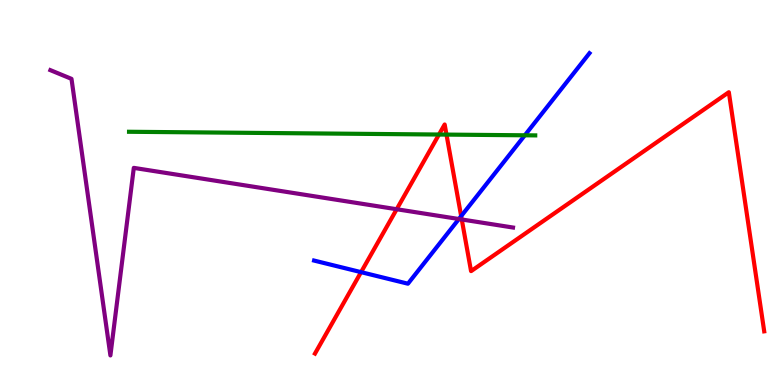[{'lines': ['blue', 'red'], 'intersections': [{'x': 4.66, 'y': 2.93}, {'x': 5.95, 'y': 4.39}]}, {'lines': ['green', 'red'], 'intersections': [{'x': 5.66, 'y': 6.51}, {'x': 5.76, 'y': 6.5}]}, {'lines': ['purple', 'red'], 'intersections': [{'x': 5.12, 'y': 4.57}, {'x': 5.96, 'y': 4.3}]}, {'lines': ['blue', 'green'], 'intersections': [{'x': 6.77, 'y': 6.49}]}, {'lines': ['blue', 'purple'], 'intersections': [{'x': 5.92, 'y': 4.31}]}, {'lines': ['green', 'purple'], 'intersections': []}]